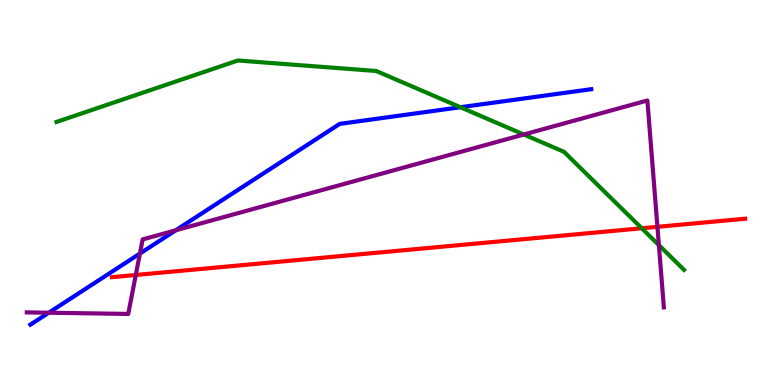[{'lines': ['blue', 'red'], 'intersections': []}, {'lines': ['green', 'red'], 'intersections': [{'x': 8.28, 'y': 4.07}]}, {'lines': ['purple', 'red'], 'intersections': [{'x': 1.75, 'y': 2.86}, {'x': 8.48, 'y': 4.11}]}, {'lines': ['blue', 'green'], 'intersections': [{'x': 5.94, 'y': 7.21}]}, {'lines': ['blue', 'purple'], 'intersections': [{'x': 0.629, 'y': 1.88}, {'x': 1.81, 'y': 3.41}, {'x': 2.27, 'y': 4.02}]}, {'lines': ['green', 'purple'], 'intersections': [{'x': 6.76, 'y': 6.51}, {'x': 8.5, 'y': 3.63}]}]